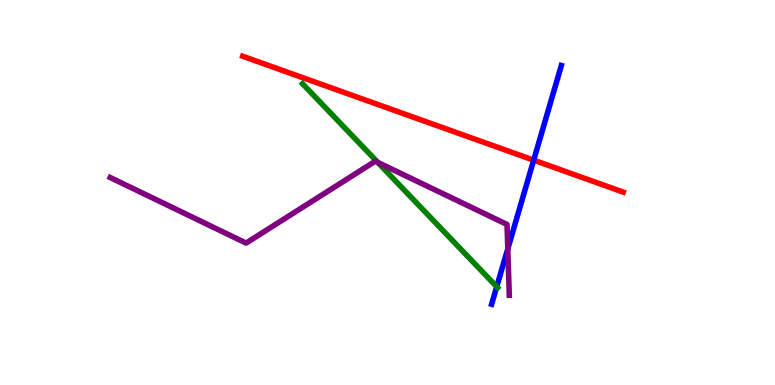[{'lines': ['blue', 'red'], 'intersections': [{'x': 6.89, 'y': 5.84}]}, {'lines': ['green', 'red'], 'intersections': []}, {'lines': ['purple', 'red'], 'intersections': []}, {'lines': ['blue', 'green'], 'intersections': [{'x': 6.41, 'y': 2.55}]}, {'lines': ['blue', 'purple'], 'intersections': [{'x': 6.55, 'y': 3.54}]}, {'lines': ['green', 'purple'], 'intersections': [{'x': 4.87, 'y': 5.78}]}]